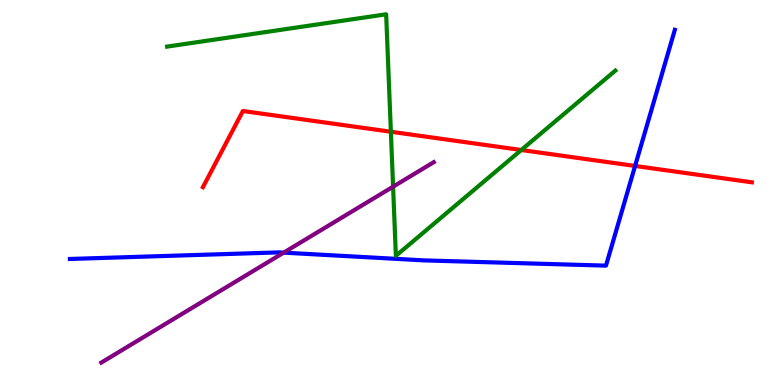[{'lines': ['blue', 'red'], 'intersections': [{'x': 8.19, 'y': 5.69}]}, {'lines': ['green', 'red'], 'intersections': [{'x': 5.04, 'y': 6.58}, {'x': 6.73, 'y': 6.1}]}, {'lines': ['purple', 'red'], 'intersections': []}, {'lines': ['blue', 'green'], 'intersections': []}, {'lines': ['blue', 'purple'], 'intersections': [{'x': 3.66, 'y': 3.44}]}, {'lines': ['green', 'purple'], 'intersections': [{'x': 5.07, 'y': 5.15}]}]